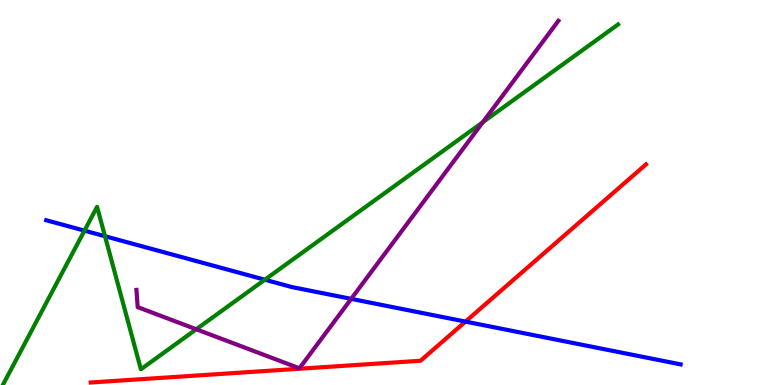[{'lines': ['blue', 'red'], 'intersections': [{'x': 6.01, 'y': 1.65}]}, {'lines': ['green', 'red'], 'intersections': []}, {'lines': ['purple', 'red'], 'intersections': []}, {'lines': ['blue', 'green'], 'intersections': [{'x': 1.09, 'y': 4.01}, {'x': 1.35, 'y': 3.86}, {'x': 3.42, 'y': 2.73}]}, {'lines': ['blue', 'purple'], 'intersections': [{'x': 4.53, 'y': 2.24}]}, {'lines': ['green', 'purple'], 'intersections': [{'x': 2.53, 'y': 1.45}, {'x': 6.23, 'y': 6.83}]}]